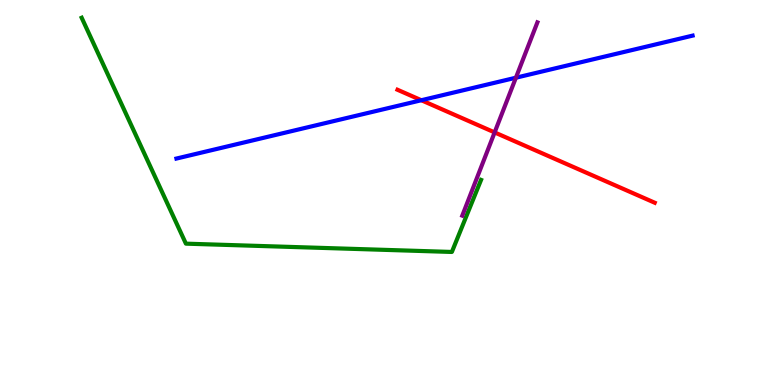[{'lines': ['blue', 'red'], 'intersections': [{'x': 5.44, 'y': 7.4}]}, {'lines': ['green', 'red'], 'intersections': []}, {'lines': ['purple', 'red'], 'intersections': [{'x': 6.38, 'y': 6.56}]}, {'lines': ['blue', 'green'], 'intersections': []}, {'lines': ['blue', 'purple'], 'intersections': [{'x': 6.66, 'y': 7.98}]}, {'lines': ['green', 'purple'], 'intersections': []}]